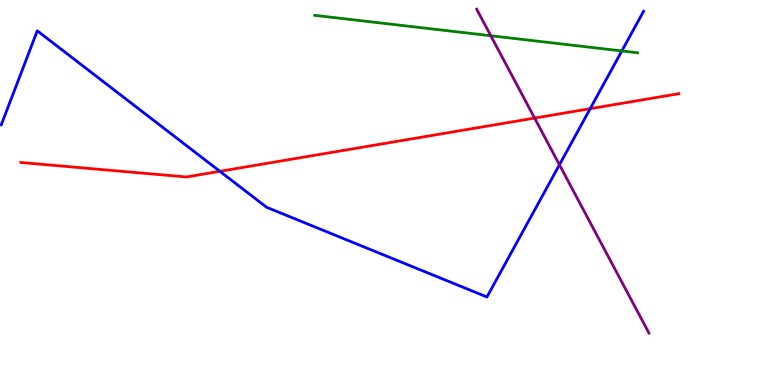[{'lines': ['blue', 'red'], 'intersections': [{'x': 2.84, 'y': 5.55}, {'x': 7.62, 'y': 7.18}]}, {'lines': ['green', 'red'], 'intersections': []}, {'lines': ['purple', 'red'], 'intersections': [{'x': 6.9, 'y': 6.93}]}, {'lines': ['blue', 'green'], 'intersections': [{'x': 8.02, 'y': 8.68}]}, {'lines': ['blue', 'purple'], 'intersections': [{'x': 7.22, 'y': 5.72}]}, {'lines': ['green', 'purple'], 'intersections': [{'x': 6.33, 'y': 9.07}]}]